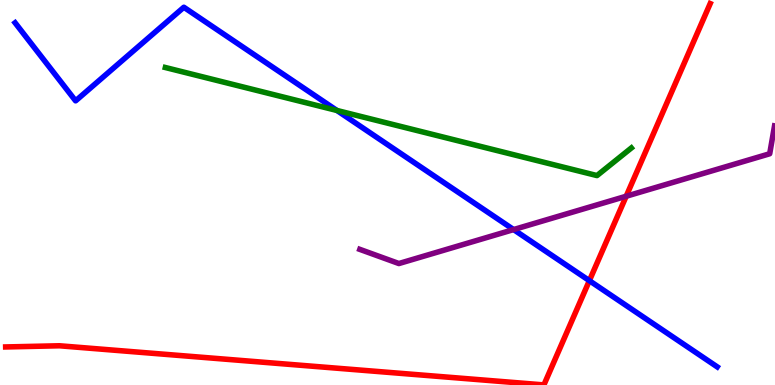[{'lines': ['blue', 'red'], 'intersections': [{'x': 7.6, 'y': 2.71}]}, {'lines': ['green', 'red'], 'intersections': []}, {'lines': ['purple', 'red'], 'intersections': [{'x': 8.08, 'y': 4.9}]}, {'lines': ['blue', 'green'], 'intersections': [{'x': 4.35, 'y': 7.13}]}, {'lines': ['blue', 'purple'], 'intersections': [{'x': 6.63, 'y': 4.04}]}, {'lines': ['green', 'purple'], 'intersections': []}]